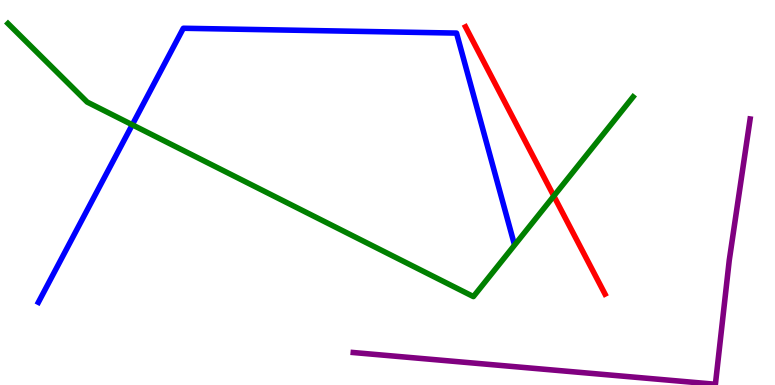[{'lines': ['blue', 'red'], 'intersections': []}, {'lines': ['green', 'red'], 'intersections': [{'x': 7.15, 'y': 4.91}]}, {'lines': ['purple', 'red'], 'intersections': []}, {'lines': ['blue', 'green'], 'intersections': [{'x': 1.71, 'y': 6.76}]}, {'lines': ['blue', 'purple'], 'intersections': []}, {'lines': ['green', 'purple'], 'intersections': []}]